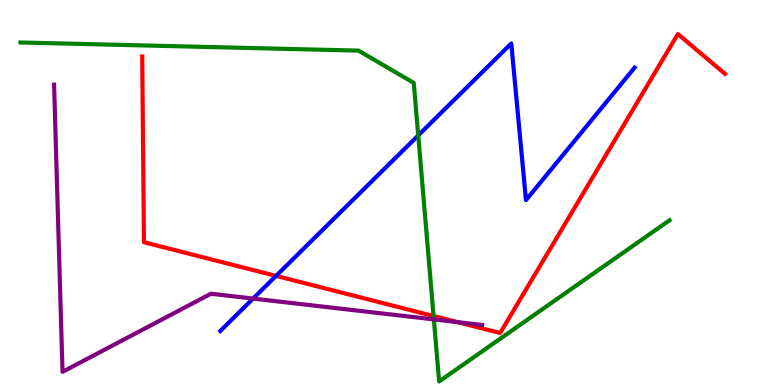[{'lines': ['blue', 'red'], 'intersections': [{'x': 3.56, 'y': 2.83}]}, {'lines': ['green', 'red'], 'intersections': [{'x': 5.59, 'y': 1.79}]}, {'lines': ['purple', 'red'], 'intersections': [{'x': 5.9, 'y': 1.63}]}, {'lines': ['blue', 'green'], 'intersections': [{'x': 5.4, 'y': 6.48}]}, {'lines': ['blue', 'purple'], 'intersections': [{'x': 3.27, 'y': 2.24}]}, {'lines': ['green', 'purple'], 'intersections': [{'x': 5.6, 'y': 1.7}]}]